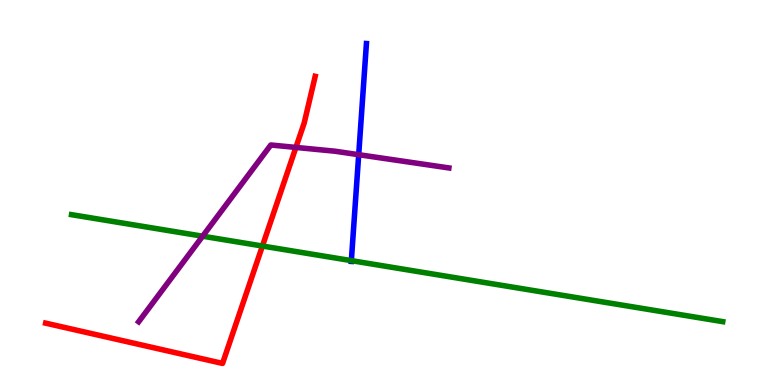[{'lines': ['blue', 'red'], 'intersections': []}, {'lines': ['green', 'red'], 'intersections': [{'x': 3.39, 'y': 3.61}]}, {'lines': ['purple', 'red'], 'intersections': [{'x': 3.82, 'y': 6.17}]}, {'lines': ['blue', 'green'], 'intersections': [{'x': 4.53, 'y': 3.23}]}, {'lines': ['blue', 'purple'], 'intersections': [{'x': 4.63, 'y': 5.98}]}, {'lines': ['green', 'purple'], 'intersections': [{'x': 2.61, 'y': 3.86}]}]